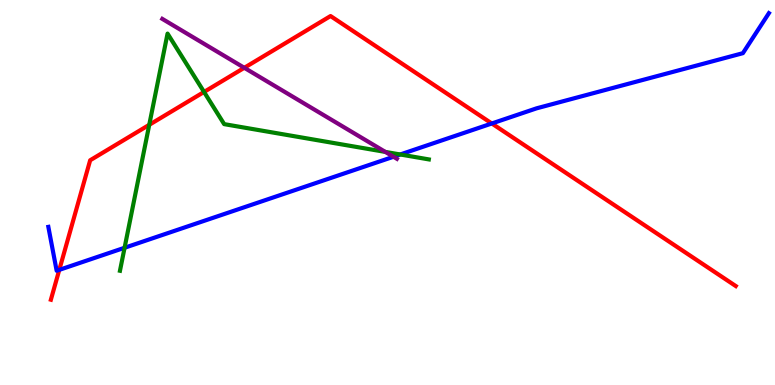[{'lines': ['blue', 'red'], 'intersections': [{'x': 0.765, 'y': 2.99}, {'x': 6.35, 'y': 6.79}]}, {'lines': ['green', 'red'], 'intersections': [{'x': 1.93, 'y': 6.76}, {'x': 2.63, 'y': 7.61}]}, {'lines': ['purple', 'red'], 'intersections': [{'x': 3.15, 'y': 8.24}]}, {'lines': ['blue', 'green'], 'intersections': [{'x': 1.61, 'y': 3.56}, {'x': 5.16, 'y': 5.99}]}, {'lines': ['blue', 'purple'], 'intersections': [{'x': 5.08, 'y': 5.93}]}, {'lines': ['green', 'purple'], 'intersections': [{'x': 4.97, 'y': 6.05}]}]